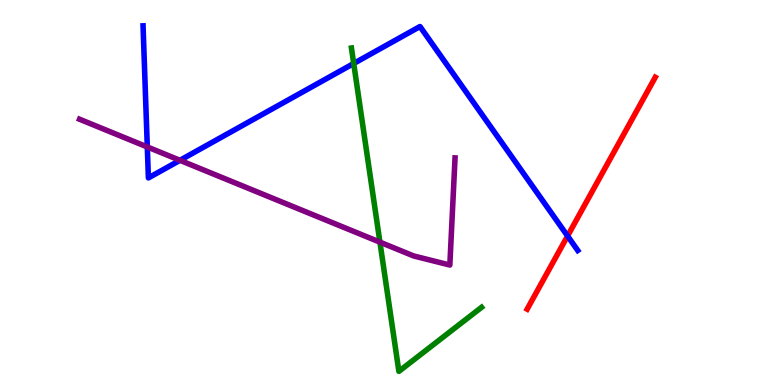[{'lines': ['blue', 'red'], 'intersections': [{'x': 7.32, 'y': 3.87}]}, {'lines': ['green', 'red'], 'intersections': []}, {'lines': ['purple', 'red'], 'intersections': []}, {'lines': ['blue', 'green'], 'intersections': [{'x': 4.56, 'y': 8.35}]}, {'lines': ['blue', 'purple'], 'intersections': [{'x': 1.9, 'y': 6.18}, {'x': 2.32, 'y': 5.84}]}, {'lines': ['green', 'purple'], 'intersections': [{'x': 4.9, 'y': 3.71}]}]